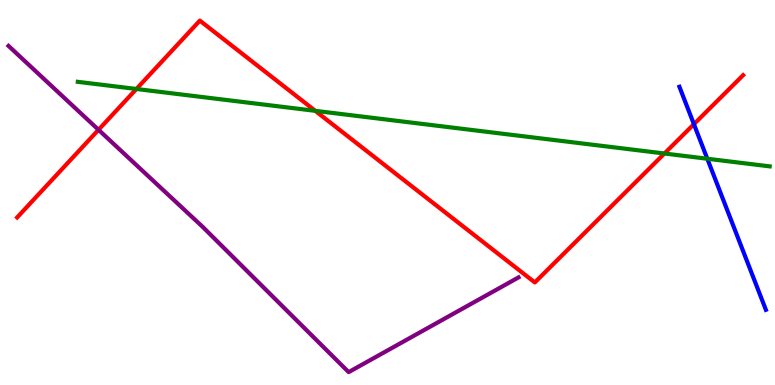[{'lines': ['blue', 'red'], 'intersections': [{'x': 8.95, 'y': 6.77}]}, {'lines': ['green', 'red'], 'intersections': [{'x': 1.76, 'y': 7.69}, {'x': 4.07, 'y': 7.12}, {'x': 8.57, 'y': 6.01}]}, {'lines': ['purple', 'red'], 'intersections': [{'x': 1.27, 'y': 6.63}]}, {'lines': ['blue', 'green'], 'intersections': [{'x': 9.13, 'y': 5.88}]}, {'lines': ['blue', 'purple'], 'intersections': []}, {'lines': ['green', 'purple'], 'intersections': []}]